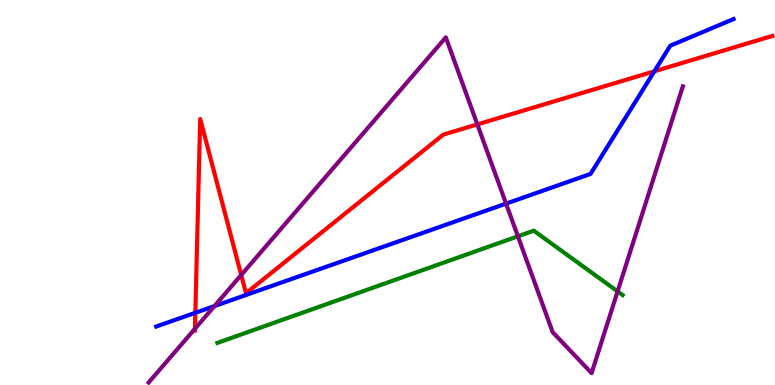[{'lines': ['blue', 'red'], 'intersections': [{'x': 2.52, 'y': 1.88}, {'x': 8.44, 'y': 8.15}]}, {'lines': ['green', 'red'], 'intersections': []}, {'lines': ['purple', 'red'], 'intersections': [{'x': 2.52, 'y': 1.46}, {'x': 3.11, 'y': 2.86}, {'x': 6.16, 'y': 6.77}]}, {'lines': ['blue', 'green'], 'intersections': []}, {'lines': ['blue', 'purple'], 'intersections': [{'x': 2.77, 'y': 2.05}, {'x': 6.53, 'y': 4.71}]}, {'lines': ['green', 'purple'], 'intersections': [{'x': 6.68, 'y': 3.86}, {'x': 7.97, 'y': 2.43}]}]